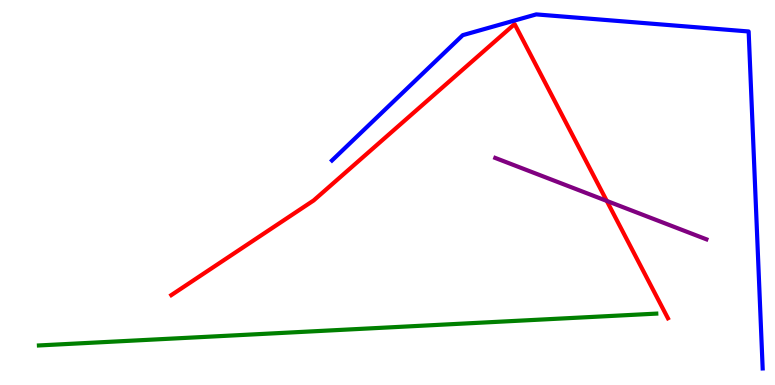[{'lines': ['blue', 'red'], 'intersections': []}, {'lines': ['green', 'red'], 'intersections': []}, {'lines': ['purple', 'red'], 'intersections': [{'x': 7.83, 'y': 4.78}]}, {'lines': ['blue', 'green'], 'intersections': []}, {'lines': ['blue', 'purple'], 'intersections': []}, {'lines': ['green', 'purple'], 'intersections': []}]